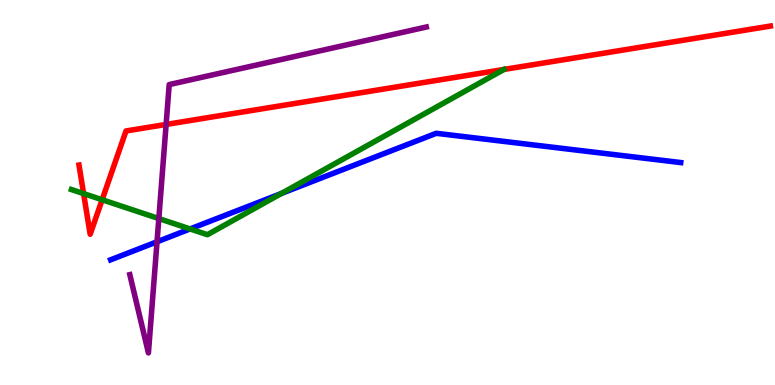[{'lines': ['blue', 'red'], 'intersections': []}, {'lines': ['green', 'red'], 'intersections': [{'x': 1.08, 'y': 4.97}, {'x': 1.32, 'y': 4.81}]}, {'lines': ['purple', 'red'], 'intersections': [{'x': 2.14, 'y': 6.77}]}, {'lines': ['blue', 'green'], 'intersections': [{'x': 2.45, 'y': 4.05}, {'x': 3.63, 'y': 4.98}]}, {'lines': ['blue', 'purple'], 'intersections': [{'x': 2.03, 'y': 3.72}]}, {'lines': ['green', 'purple'], 'intersections': [{'x': 2.05, 'y': 4.32}]}]